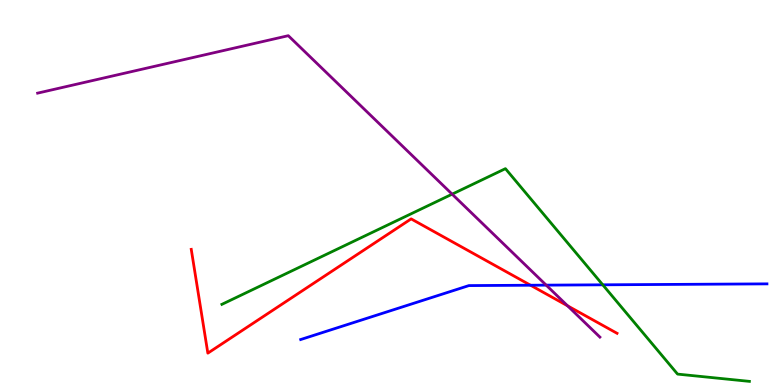[{'lines': ['blue', 'red'], 'intersections': [{'x': 6.85, 'y': 2.59}]}, {'lines': ['green', 'red'], 'intersections': []}, {'lines': ['purple', 'red'], 'intersections': [{'x': 7.32, 'y': 2.06}]}, {'lines': ['blue', 'green'], 'intersections': [{'x': 7.78, 'y': 2.6}]}, {'lines': ['blue', 'purple'], 'intersections': [{'x': 7.05, 'y': 2.59}]}, {'lines': ['green', 'purple'], 'intersections': [{'x': 5.83, 'y': 4.96}]}]